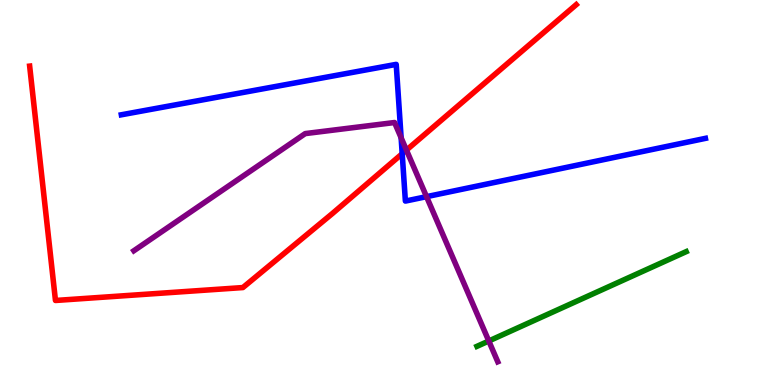[{'lines': ['blue', 'red'], 'intersections': [{'x': 5.19, 'y': 6.01}]}, {'lines': ['green', 'red'], 'intersections': []}, {'lines': ['purple', 'red'], 'intersections': [{'x': 5.24, 'y': 6.1}]}, {'lines': ['blue', 'green'], 'intersections': []}, {'lines': ['blue', 'purple'], 'intersections': [{'x': 5.18, 'y': 6.42}, {'x': 5.5, 'y': 4.89}]}, {'lines': ['green', 'purple'], 'intersections': [{'x': 6.31, 'y': 1.14}]}]